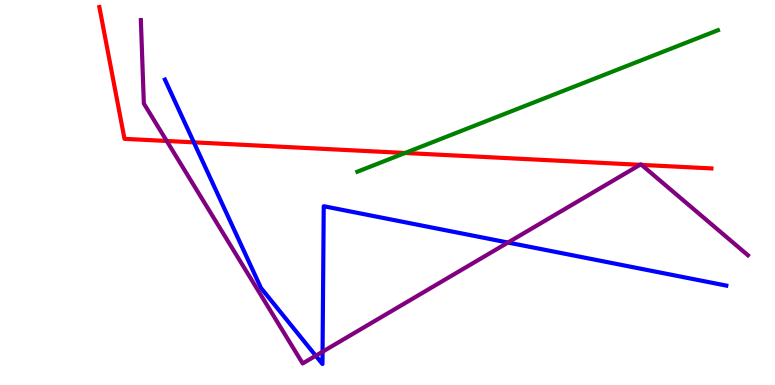[{'lines': ['blue', 'red'], 'intersections': [{'x': 2.5, 'y': 6.3}]}, {'lines': ['green', 'red'], 'intersections': [{'x': 5.23, 'y': 6.03}]}, {'lines': ['purple', 'red'], 'intersections': [{'x': 2.15, 'y': 6.34}, {'x': 8.26, 'y': 5.72}, {'x': 8.28, 'y': 5.72}]}, {'lines': ['blue', 'green'], 'intersections': []}, {'lines': ['blue', 'purple'], 'intersections': [{'x': 4.07, 'y': 0.76}, {'x': 4.16, 'y': 0.865}, {'x': 6.55, 'y': 3.7}]}, {'lines': ['green', 'purple'], 'intersections': []}]